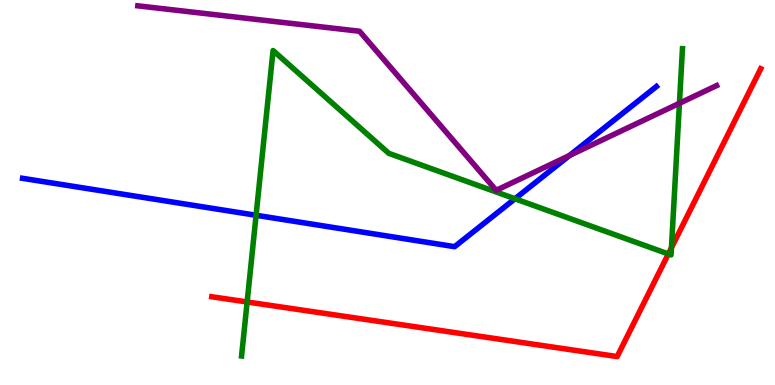[{'lines': ['blue', 'red'], 'intersections': []}, {'lines': ['green', 'red'], 'intersections': [{'x': 3.19, 'y': 2.16}, {'x': 8.62, 'y': 3.4}, {'x': 8.66, 'y': 3.57}]}, {'lines': ['purple', 'red'], 'intersections': []}, {'lines': ['blue', 'green'], 'intersections': [{'x': 3.3, 'y': 4.41}, {'x': 6.65, 'y': 4.84}]}, {'lines': ['blue', 'purple'], 'intersections': [{'x': 7.35, 'y': 5.96}]}, {'lines': ['green', 'purple'], 'intersections': [{'x': 8.77, 'y': 7.32}]}]